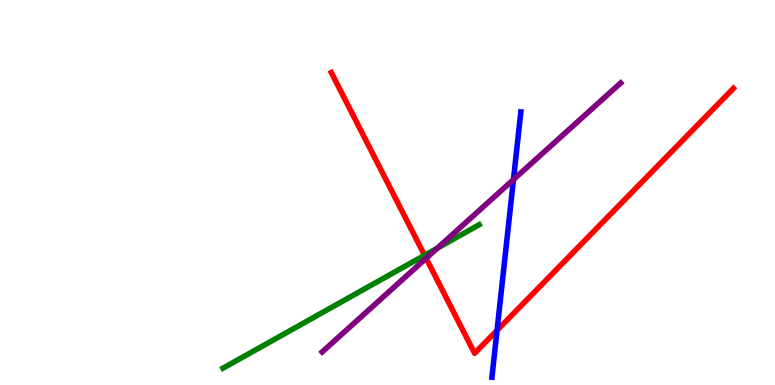[{'lines': ['blue', 'red'], 'intersections': [{'x': 6.41, 'y': 1.42}]}, {'lines': ['green', 'red'], 'intersections': [{'x': 5.48, 'y': 3.37}]}, {'lines': ['purple', 'red'], 'intersections': [{'x': 5.5, 'y': 3.29}]}, {'lines': ['blue', 'green'], 'intersections': []}, {'lines': ['blue', 'purple'], 'intersections': [{'x': 6.63, 'y': 5.34}]}, {'lines': ['green', 'purple'], 'intersections': [{'x': 5.64, 'y': 3.56}]}]